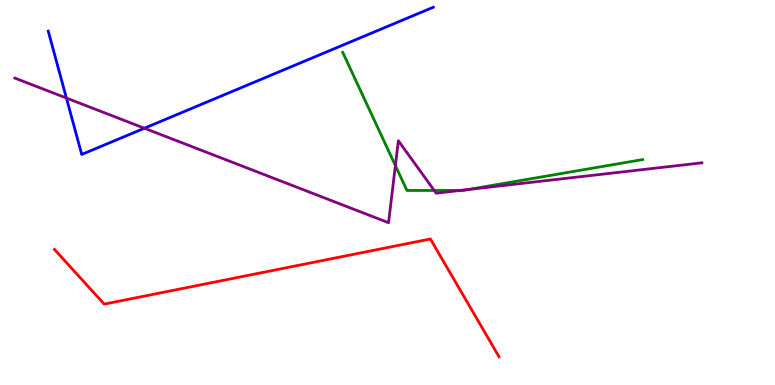[{'lines': ['blue', 'red'], 'intersections': []}, {'lines': ['green', 'red'], 'intersections': []}, {'lines': ['purple', 'red'], 'intersections': []}, {'lines': ['blue', 'green'], 'intersections': []}, {'lines': ['blue', 'purple'], 'intersections': [{'x': 0.857, 'y': 7.45}, {'x': 1.86, 'y': 6.67}]}, {'lines': ['green', 'purple'], 'intersections': [{'x': 5.1, 'y': 5.7}, {'x': 5.6, 'y': 5.05}, {'x': 5.94, 'y': 5.05}, {'x': 6.04, 'y': 5.08}]}]